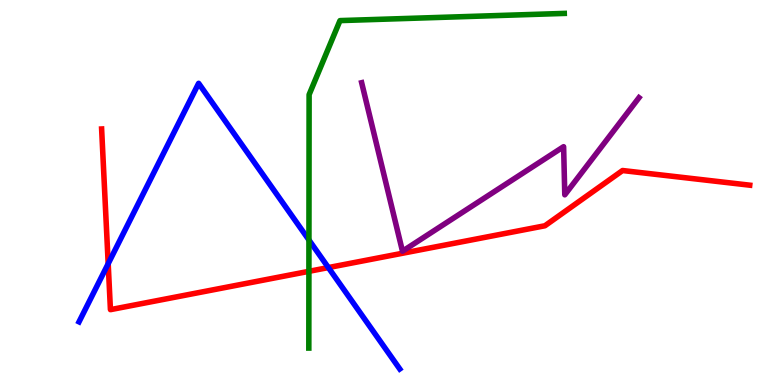[{'lines': ['blue', 'red'], 'intersections': [{'x': 1.4, 'y': 3.15}, {'x': 4.24, 'y': 3.05}]}, {'lines': ['green', 'red'], 'intersections': [{'x': 3.99, 'y': 2.95}]}, {'lines': ['purple', 'red'], 'intersections': []}, {'lines': ['blue', 'green'], 'intersections': [{'x': 3.99, 'y': 3.77}]}, {'lines': ['blue', 'purple'], 'intersections': []}, {'lines': ['green', 'purple'], 'intersections': []}]